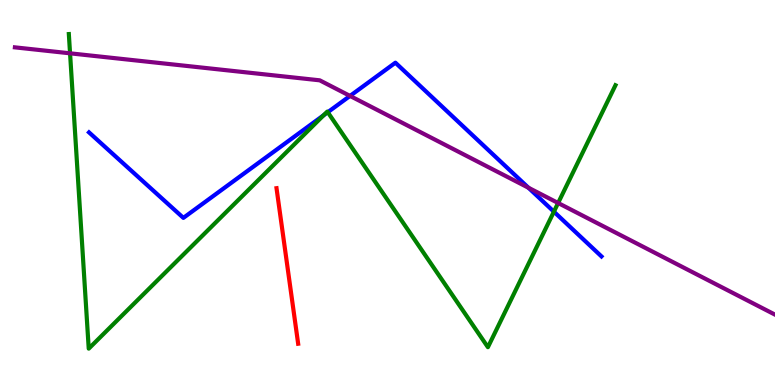[{'lines': ['blue', 'red'], 'intersections': []}, {'lines': ['green', 'red'], 'intersections': []}, {'lines': ['purple', 'red'], 'intersections': []}, {'lines': ['blue', 'green'], 'intersections': [{'x': 4.18, 'y': 7.01}, {'x': 4.23, 'y': 7.09}, {'x': 7.15, 'y': 4.5}]}, {'lines': ['blue', 'purple'], 'intersections': [{'x': 4.52, 'y': 7.51}, {'x': 6.82, 'y': 5.12}]}, {'lines': ['green', 'purple'], 'intersections': [{'x': 0.904, 'y': 8.62}, {'x': 7.2, 'y': 4.73}]}]